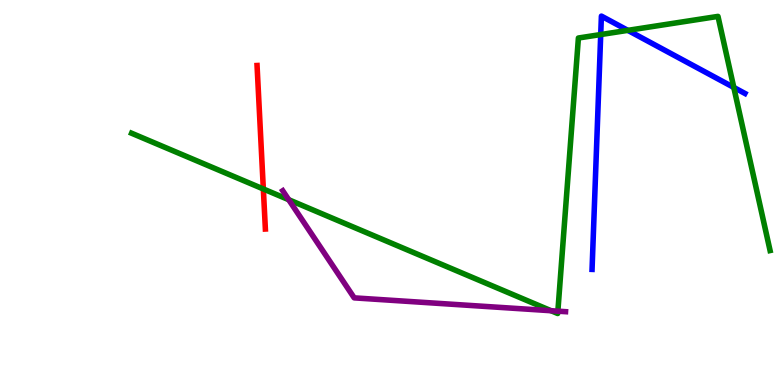[{'lines': ['blue', 'red'], 'intersections': []}, {'lines': ['green', 'red'], 'intersections': [{'x': 3.4, 'y': 5.09}]}, {'lines': ['purple', 'red'], 'intersections': []}, {'lines': ['blue', 'green'], 'intersections': [{'x': 7.75, 'y': 9.1}, {'x': 8.1, 'y': 9.21}, {'x': 9.47, 'y': 7.73}]}, {'lines': ['blue', 'purple'], 'intersections': []}, {'lines': ['green', 'purple'], 'intersections': [{'x': 3.73, 'y': 4.81}, {'x': 7.11, 'y': 1.93}, {'x': 7.2, 'y': 1.92}]}]